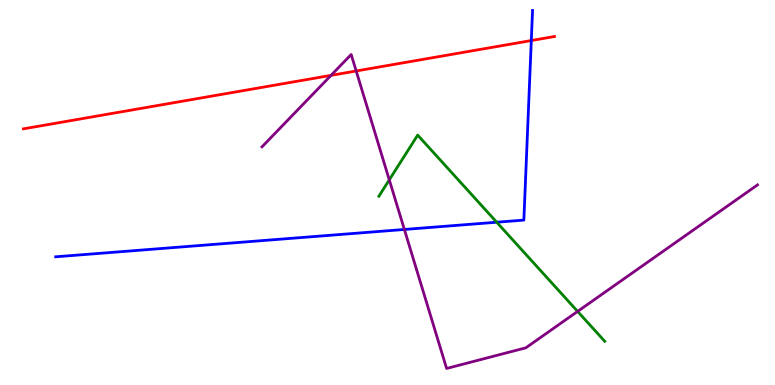[{'lines': ['blue', 'red'], 'intersections': [{'x': 6.86, 'y': 8.95}]}, {'lines': ['green', 'red'], 'intersections': []}, {'lines': ['purple', 'red'], 'intersections': [{'x': 4.27, 'y': 8.04}, {'x': 4.6, 'y': 8.16}]}, {'lines': ['blue', 'green'], 'intersections': [{'x': 6.41, 'y': 4.23}]}, {'lines': ['blue', 'purple'], 'intersections': [{'x': 5.22, 'y': 4.04}]}, {'lines': ['green', 'purple'], 'intersections': [{'x': 5.02, 'y': 5.33}, {'x': 7.45, 'y': 1.91}]}]